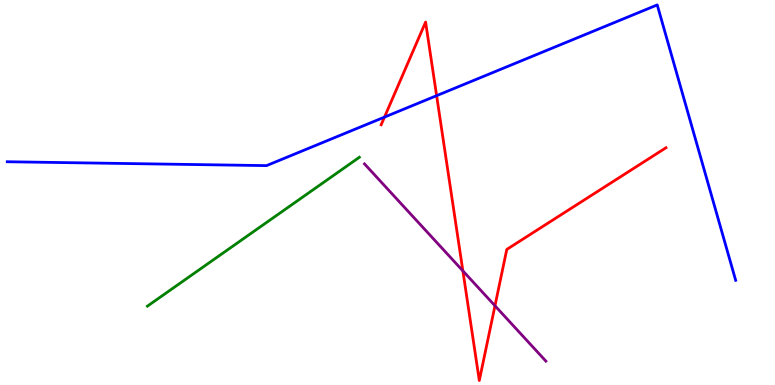[{'lines': ['blue', 'red'], 'intersections': [{'x': 4.96, 'y': 6.96}, {'x': 5.63, 'y': 7.52}]}, {'lines': ['green', 'red'], 'intersections': []}, {'lines': ['purple', 'red'], 'intersections': [{'x': 5.97, 'y': 2.96}, {'x': 6.39, 'y': 2.06}]}, {'lines': ['blue', 'green'], 'intersections': []}, {'lines': ['blue', 'purple'], 'intersections': []}, {'lines': ['green', 'purple'], 'intersections': []}]